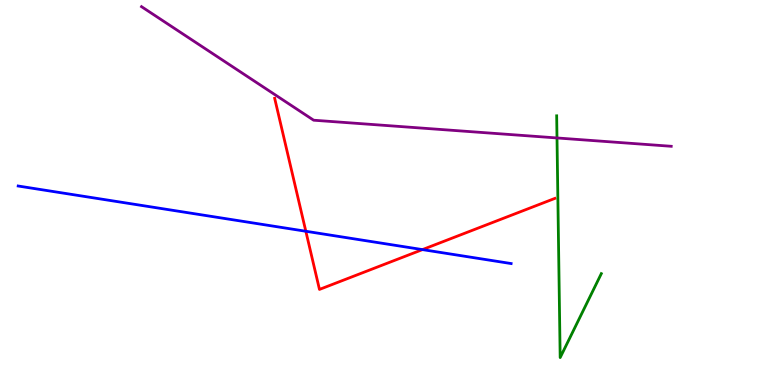[{'lines': ['blue', 'red'], 'intersections': [{'x': 3.95, 'y': 3.99}, {'x': 5.45, 'y': 3.52}]}, {'lines': ['green', 'red'], 'intersections': []}, {'lines': ['purple', 'red'], 'intersections': []}, {'lines': ['blue', 'green'], 'intersections': []}, {'lines': ['blue', 'purple'], 'intersections': []}, {'lines': ['green', 'purple'], 'intersections': [{'x': 7.19, 'y': 6.42}]}]